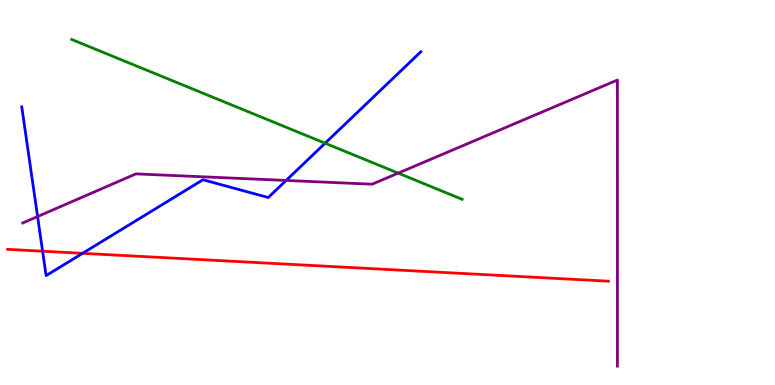[{'lines': ['blue', 'red'], 'intersections': [{'x': 0.549, 'y': 3.48}, {'x': 1.07, 'y': 3.42}]}, {'lines': ['green', 'red'], 'intersections': []}, {'lines': ['purple', 'red'], 'intersections': []}, {'lines': ['blue', 'green'], 'intersections': [{'x': 4.2, 'y': 6.28}]}, {'lines': ['blue', 'purple'], 'intersections': [{'x': 0.485, 'y': 4.38}, {'x': 3.69, 'y': 5.31}]}, {'lines': ['green', 'purple'], 'intersections': [{'x': 5.14, 'y': 5.5}]}]